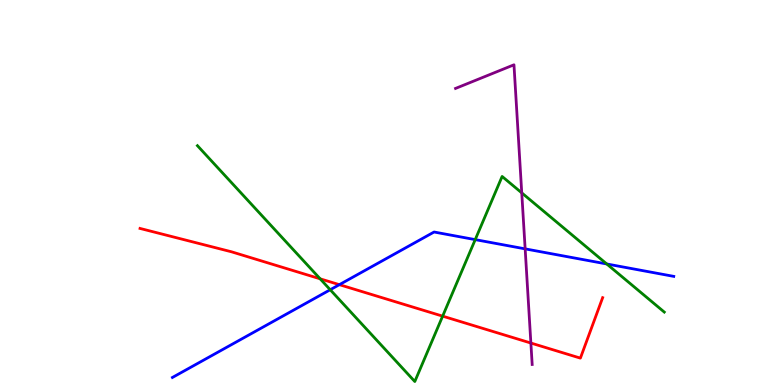[{'lines': ['blue', 'red'], 'intersections': [{'x': 4.38, 'y': 2.61}]}, {'lines': ['green', 'red'], 'intersections': [{'x': 4.13, 'y': 2.76}, {'x': 5.71, 'y': 1.79}]}, {'lines': ['purple', 'red'], 'intersections': [{'x': 6.85, 'y': 1.09}]}, {'lines': ['blue', 'green'], 'intersections': [{'x': 4.26, 'y': 2.47}, {'x': 6.13, 'y': 3.78}, {'x': 7.83, 'y': 3.14}]}, {'lines': ['blue', 'purple'], 'intersections': [{'x': 6.78, 'y': 3.54}]}, {'lines': ['green', 'purple'], 'intersections': [{'x': 6.73, 'y': 4.99}]}]